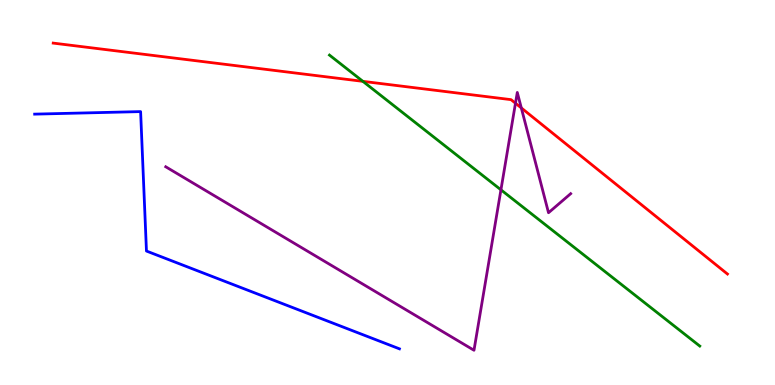[{'lines': ['blue', 'red'], 'intersections': []}, {'lines': ['green', 'red'], 'intersections': [{'x': 4.68, 'y': 7.89}]}, {'lines': ['purple', 'red'], 'intersections': [{'x': 6.65, 'y': 7.32}, {'x': 6.73, 'y': 7.2}]}, {'lines': ['blue', 'green'], 'intersections': []}, {'lines': ['blue', 'purple'], 'intersections': []}, {'lines': ['green', 'purple'], 'intersections': [{'x': 6.46, 'y': 5.07}]}]